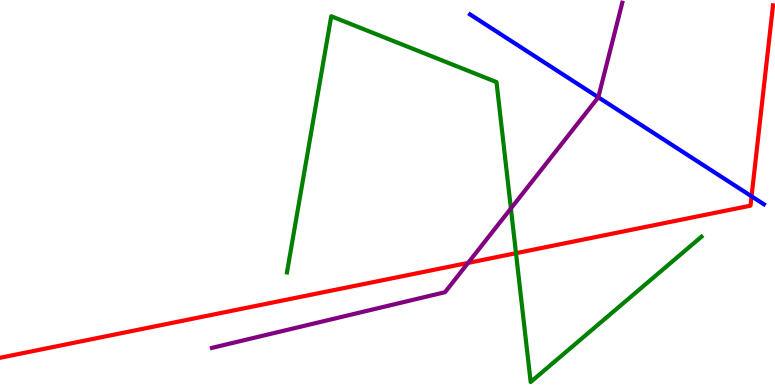[{'lines': ['blue', 'red'], 'intersections': [{'x': 9.7, 'y': 4.9}]}, {'lines': ['green', 'red'], 'intersections': [{'x': 6.66, 'y': 3.42}]}, {'lines': ['purple', 'red'], 'intersections': [{'x': 6.04, 'y': 3.17}]}, {'lines': ['blue', 'green'], 'intersections': []}, {'lines': ['blue', 'purple'], 'intersections': [{'x': 7.72, 'y': 7.47}]}, {'lines': ['green', 'purple'], 'intersections': [{'x': 6.59, 'y': 4.59}]}]